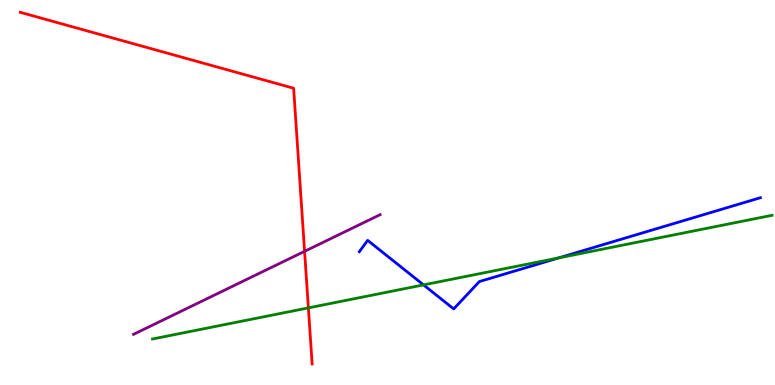[{'lines': ['blue', 'red'], 'intersections': []}, {'lines': ['green', 'red'], 'intersections': [{'x': 3.98, 'y': 2.0}]}, {'lines': ['purple', 'red'], 'intersections': [{'x': 3.93, 'y': 3.47}]}, {'lines': ['blue', 'green'], 'intersections': [{'x': 5.46, 'y': 2.6}, {'x': 7.21, 'y': 3.3}]}, {'lines': ['blue', 'purple'], 'intersections': []}, {'lines': ['green', 'purple'], 'intersections': []}]